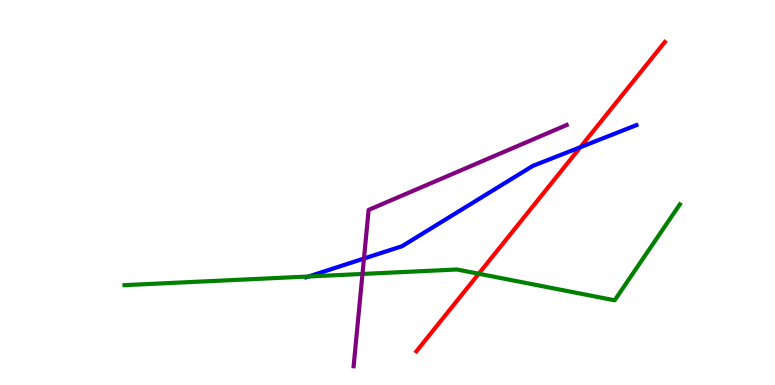[{'lines': ['blue', 'red'], 'intersections': [{'x': 7.49, 'y': 6.18}]}, {'lines': ['green', 'red'], 'intersections': [{'x': 6.18, 'y': 2.89}]}, {'lines': ['purple', 'red'], 'intersections': []}, {'lines': ['blue', 'green'], 'intersections': [{'x': 3.98, 'y': 2.82}]}, {'lines': ['blue', 'purple'], 'intersections': [{'x': 4.7, 'y': 3.28}]}, {'lines': ['green', 'purple'], 'intersections': [{'x': 4.68, 'y': 2.88}]}]